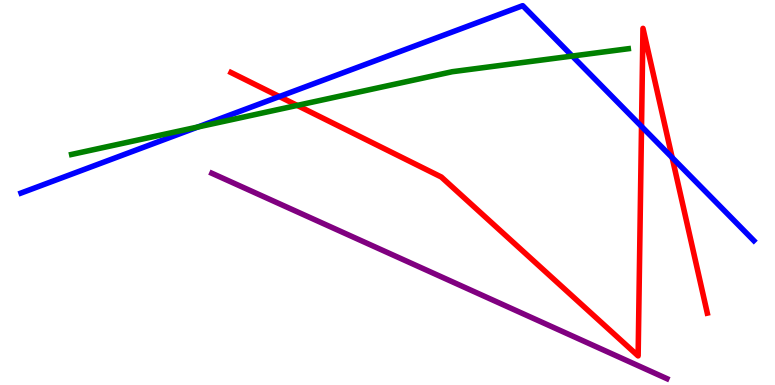[{'lines': ['blue', 'red'], 'intersections': [{'x': 3.6, 'y': 7.49}, {'x': 8.28, 'y': 6.72}, {'x': 8.67, 'y': 5.91}]}, {'lines': ['green', 'red'], 'intersections': [{'x': 3.83, 'y': 7.26}]}, {'lines': ['purple', 'red'], 'intersections': []}, {'lines': ['blue', 'green'], 'intersections': [{'x': 2.55, 'y': 6.7}, {'x': 7.38, 'y': 8.54}]}, {'lines': ['blue', 'purple'], 'intersections': []}, {'lines': ['green', 'purple'], 'intersections': []}]